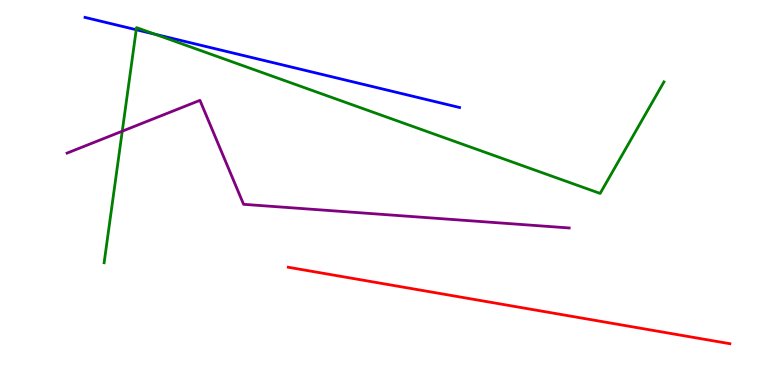[{'lines': ['blue', 'red'], 'intersections': []}, {'lines': ['green', 'red'], 'intersections': []}, {'lines': ['purple', 'red'], 'intersections': []}, {'lines': ['blue', 'green'], 'intersections': [{'x': 1.76, 'y': 9.23}, {'x': 2.0, 'y': 9.11}]}, {'lines': ['blue', 'purple'], 'intersections': []}, {'lines': ['green', 'purple'], 'intersections': [{'x': 1.58, 'y': 6.59}]}]